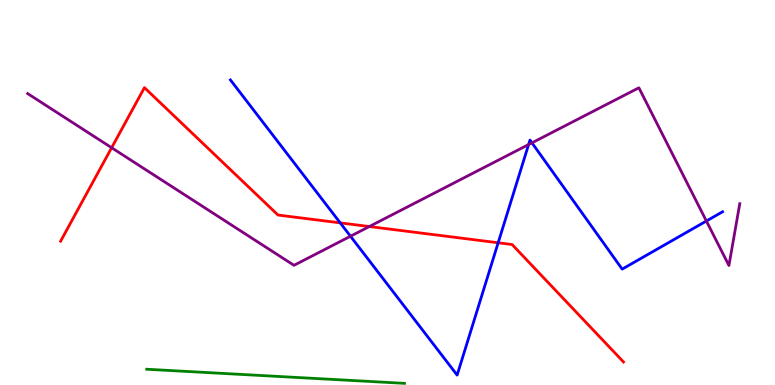[{'lines': ['blue', 'red'], 'intersections': [{'x': 4.39, 'y': 4.21}, {'x': 6.43, 'y': 3.69}]}, {'lines': ['green', 'red'], 'intersections': []}, {'lines': ['purple', 'red'], 'intersections': [{'x': 1.44, 'y': 6.16}, {'x': 4.77, 'y': 4.12}]}, {'lines': ['blue', 'green'], 'intersections': []}, {'lines': ['blue', 'purple'], 'intersections': [{'x': 4.52, 'y': 3.86}, {'x': 6.82, 'y': 6.25}, {'x': 6.86, 'y': 6.29}, {'x': 9.11, 'y': 4.26}]}, {'lines': ['green', 'purple'], 'intersections': []}]